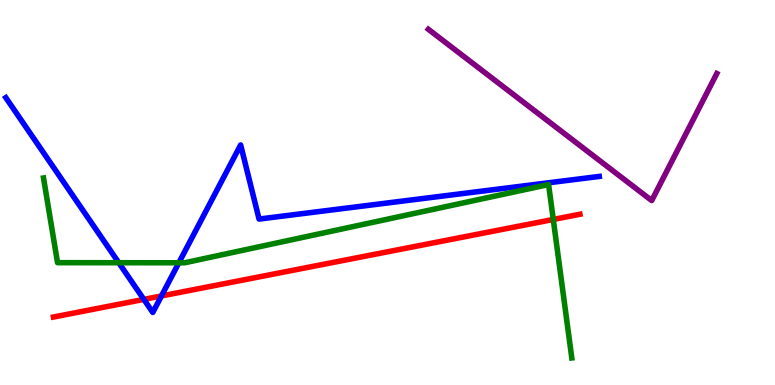[{'lines': ['blue', 'red'], 'intersections': [{'x': 1.86, 'y': 2.22}, {'x': 2.08, 'y': 2.31}]}, {'lines': ['green', 'red'], 'intersections': [{'x': 7.14, 'y': 4.3}]}, {'lines': ['purple', 'red'], 'intersections': []}, {'lines': ['blue', 'green'], 'intersections': [{'x': 1.53, 'y': 3.18}, {'x': 2.31, 'y': 3.17}]}, {'lines': ['blue', 'purple'], 'intersections': []}, {'lines': ['green', 'purple'], 'intersections': []}]